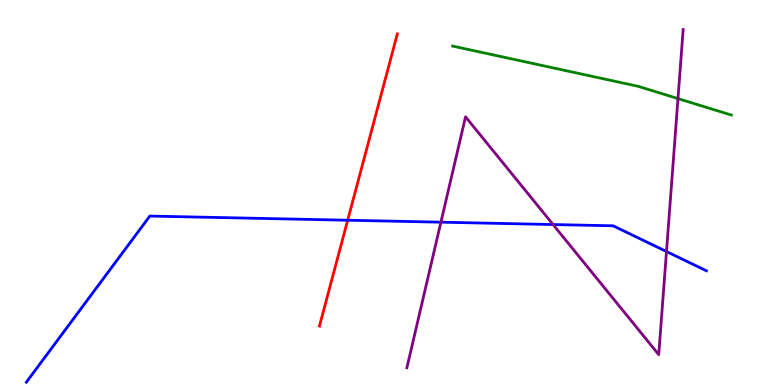[{'lines': ['blue', 'red'], 'intersections': [{'x': 4.49, 'y': 4.28}]}, {'lines': ['green', 'red'], 'intersections': []}, {'lines': ['purple', 'red'], 'intersections': []}, {'lines': ['blue', 'green'], 'intersections': []}, {'lines': ['blue', 'purple'], 'intersections': [{'x': 5.69, 'y': 4.23}, {'x': 7.14, 'y': 4.17}, {'x': 8.6, 'y': 3.47}]}, {'lines': ['green', 'purple'], 'intersections': [{'x': 8.75, 'y': 7.44}]}]